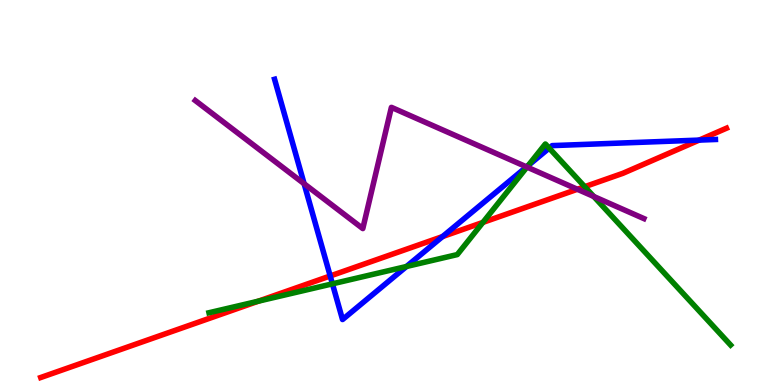[{'lines': ['blue', 'red'], 'intersections': [{'x': 4.26, 'y': 2.83}, {'x': 5.71, 'y': 3.86}, {'x': 9.02, 'y': 6.36}]}, {'lines': ['green', 'red'], 'intersections': [{'x': 3.33, 'y': 2.18}, {'x': 6.23, 'y': 4.22}, {'x': 7.54, 'y': 5.15}]}, {'lines': ['purple', 'red'], 'intersections': [{'x': 7.45, 'y': 5.08}]}, {'lines': ['blue', 'green'], 'intersections': [{'x': 4.29, 'y': 2.63}, {'x': 5.24, 'y': 3.08}, {'x': 6.82, 'y': 5.7}, {'x': 7.09, 'y': 6.15}]}, {'lines': ['blue', 'purple'], 'intersections': [{'x': 3.92, 'y': 5.23}, {'x': 6.79, 'y': 5.67}]}, {'lines': ['green', 'purple'], 'intersections': [{'x': 6.8, 'y': 5.66}, {'x': 7.66, 'y': 4.9}]}]